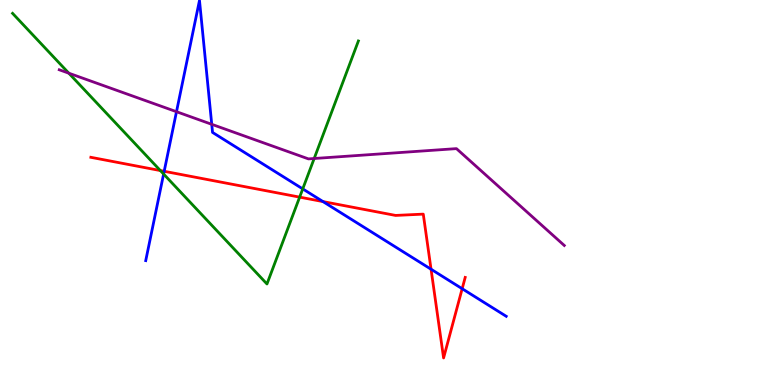[{'lines': ['blue', 'red'], 'intersections': [{'x': 2.12, 'y': 5.55}, {'x': 4.17, 'y': 4.76}, {'x': 5.56, 'y': 3.01}, {'x': 5.96, 'y': 2.5}]}, {'lines': ['green', 'red'], 'intersections': [{'x': 2.07, 'y': 5.57}, {'x': 3.87, 'y': 4.88}]}, {'lines': ['purple', 'red'], 'intersections': []}, {'lines': ['blue', 'green'], 'intersections': [{'x': 2.11, 'y': 5.48}, {'x': 3.91, 'y': 5.09}]}, {'lines': ['blue', 'purple'], 'intersections': [{'x': 2.28, 'y': 7.1}, {'x': 2.73, 'y': 6.77}]}, {'lines': ['green', 'purple'], 'intersections': [{'x': 0.888, 'y': 8.1}, {'x': 4.05, 'y': 5.88}]}]